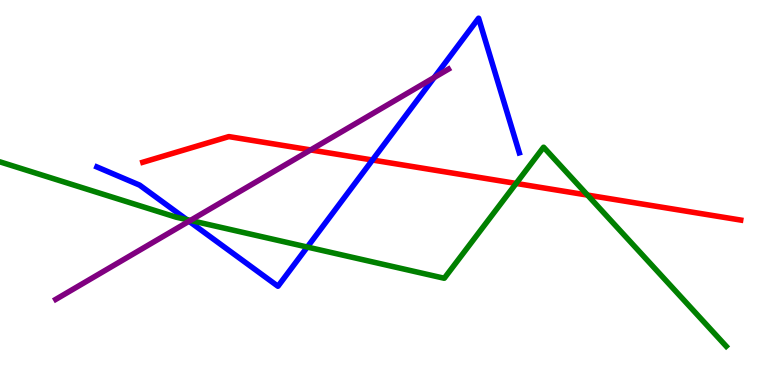[{'lines': ['blue', 'red'], 'intersections': [{'x': 4.81, 'y': 5.84}]}, {'lines': ['green', 'red'], 'intersections': [{'x': 6.66, 'y': 5.24}, {'x': 7.58, 'y': 4.93}]}, {'lines': ['purple', 'red'], 'intersections': [{'x': 4.01, 'y': 6.11}]}, {'lines': ['blue', 'green'], 'intersections': [{'x': 2.41, 'y': 4.3}, {'x': 3.97, 'y': 3.58}]}, {'lines': ['blue', 'purple'], 'intersections': [{'x': 2.44, 'y': 4.25}, {'x': 5.6, 'y': 7.99}]}, {'lines': ['green', 'purple'], 'intersections': [{'x': 2.46, 'y': 4.27}]}]